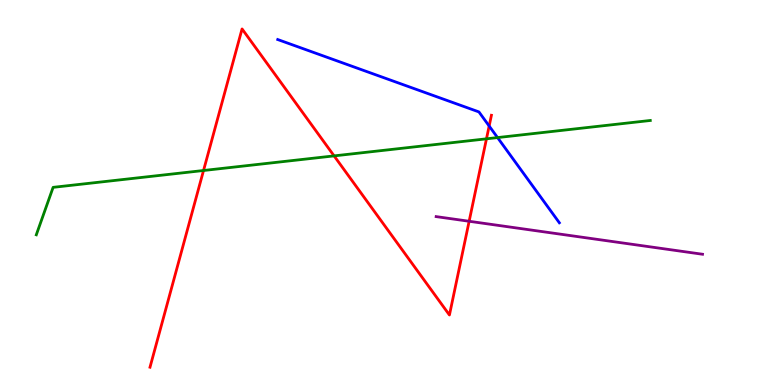[{'lines': ['blue', 'red'], 'intersections': [{'x': 6.31, 'y': 6.73}]}, {'lines': ['green', 'red'], 'intersections': [{'x': 2.63, 'y': 5.57}, {'x': 4.31, 'y': 5.95}, {'x': 6.28, 'y': 6.39}]}, {'lines': ['purple', 'red'], 'intersections': [{'x': 6.05, 'y': 4.25}]}, {'lines': ['blue', 'green'], 'intersections': [{'x': 6.42, 'y': 6.43}]}, {'lines': ['blue', 'purple'], 'intersections': []}, {'lines': ['green', 'purple'], 'intersections': []}]